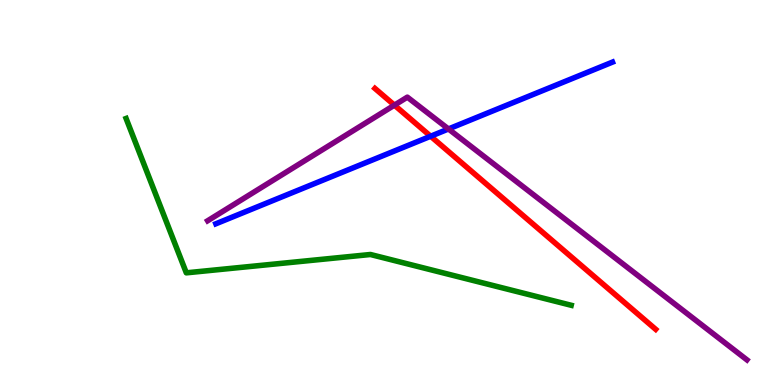[{'lines': ['blue', 'red'], 'intersections': [{'x': 5.56, 'y': 6.46}]}, {'lines': ['green', 'red'], 'intersections': []}, {'lines': ['purple', 'red'], 'intersections': [{'x': 5.09, 'y': 7.27}]}, {'lines': ['blue', 'green'], 'intersections': []}, {'lines': ['blue', 'purple'], 'intersections': [{'x': 5.79, 'y': 6.65}]}, {'lines': ['green', 'purple'], 'intersections': []}]